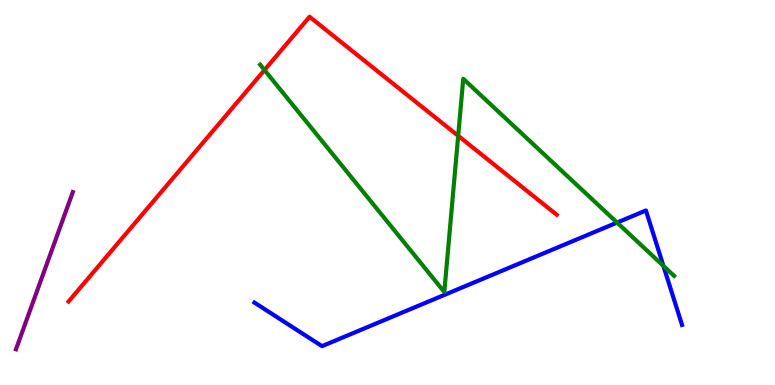[{'lines': ['blue', 'red'], 'intersections': []}, {'lines': ['green', 'red'], 'intersections': [{'x': 3.41, 'y': 8.18}, {'x': 5.91, 'y': 6.47}]}, {'lines': ['purple', 'red'], 'intersections': []}, {'lines': ['blue', 'green'], 'intersections': [{'x': 7.96, 'y': 4.22}, {'x': 8.56, 'y': 3.09}]}, {'lines': ['blue', 'purple'], 'intersections': []}, {'lines': ['green', 'purple'], 'intersections': []}]